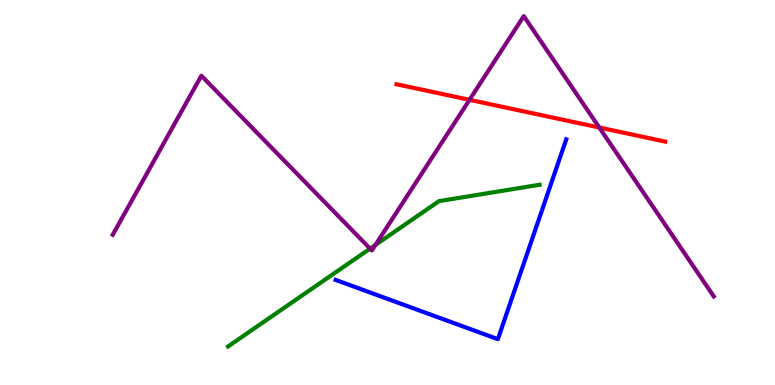[{'lines': ['blue', 'red'], 'intersections': []}, {'lines': ['green', 'red'], 'intersections': []}, {'lines': ['purple', 'red'], 'intersections': [{'x': 6.06, 'y': 7.41}, {'x': 7.73, 'y': 6.69}]}, {'lines': ['blue', 'green'], 'intersections': []}, {'lines': ['blue', 'purple'], 'intersections': []}, {'lines': ['green', 'purple'], 'intersections': [{'x': 4.78, 'y': 3.54}, {'x': 4.84, 'y': 3.64}]}]